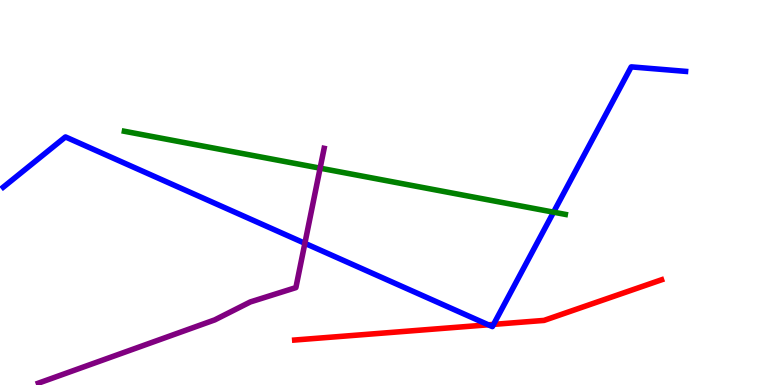[{'lines': ['blue', 'red'], 'intersections': [{'x': 6.3, 'y': 1.56}, {'x': 6.37, 'y': 1.57}]}, {'lines': ['green', 'red'], 'intersections': []}, {'lines': ['purple', 'red'], 'intersections': []}, {'lines': ['blue', 'green'], 'intersections': [{'x': 7.14, 'y': 4.49}]}, {'lines': ['blue', 'purple'], 'intersections': [{'x': 3.93, 'y': 3.68}]}, {'lines': ['green', 'purple'], 'intersections': [{'x': 4.13, 'y': 5.63}]}]